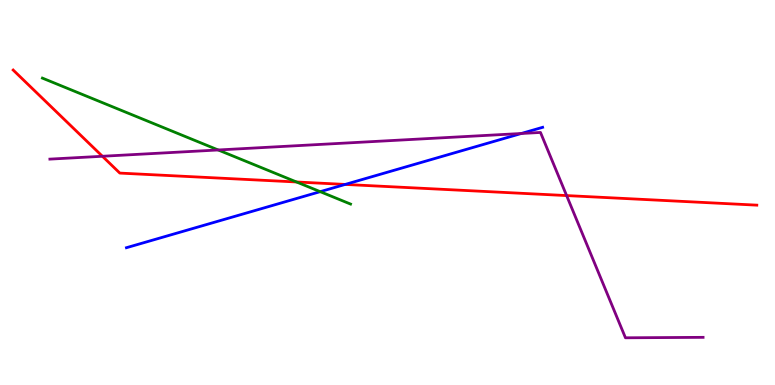[{'lines': ['blue', 'red'], 'intersections': [{'x': 4.45, 'y': 5.21}]}, {'lines': ['green', 'red'], 'intersections': [{'x': 3.83, 'y': 5.27}]}, {'lines': ['purple', 'red'], 'intersections': [{'x': 1.32, 'y': 5.94}, {'x': 7.31, 'y': 4.92}]}, {'lines': ['blue', 'green'], 'intersections': [{'x': 4.13, 'y': 5.02}]}, {'lines': ['blue', 'purple'], 'intersections': [{'x': 6.73, 'y': 6.53}]}, {'lines': ['green', 'purple'], 'intersections': [{'x': 2.82, 'y': 6.1}]}]